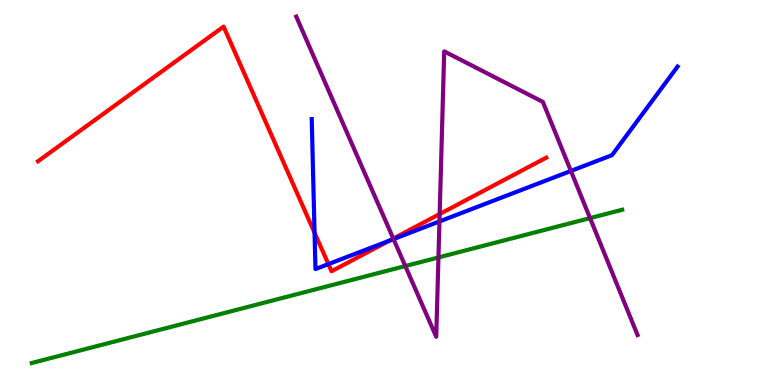[{'lines': ['blue', 'red'], 'intersections': [{'x': 4.06, 'y': 3.95}, {'x': 4.24, 'y': 3.14}, {'x': 5.02, 'y': 3.75}]}, {'lines': ['green', 'red'], 'intersections': []}, {'lines': ['purple', 'red'], 'intersections': [{'x': 5.07, 'y': 3.8}, {'x': 5.67, 'y': 4.44}]}, {'lines': ['blue', 'green'], 'intersections': []}, {'lines': ['blue', 'purple'], 'intersections': [{'x': 5.08, 'y': 3.79}, {'x': 5.67, 'y': 4.25}, {'x': 7.37, 'y': 5.56}]}, {'lines': ['green', 'purple'], 'intersections': [{'x': 5.23, 'y': 3.09}, {'x': 5.66, 'y': 3.31}, {'x': 7.61, 'y': 4.33}]}]